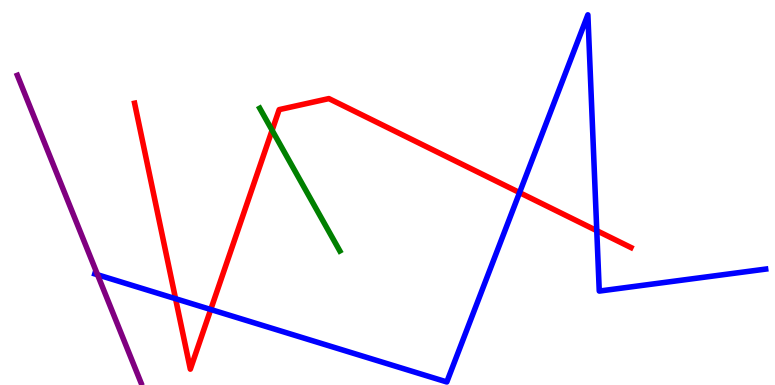[{'lines': ['blue', 'red'], 'intersections': [{'x': 2.27, 'y': 2.24}, {'x': 2.72, 'y': 1.96}, {'x': 6.7, 'y': 5.0}, {'x': 7.7, 'y': 4.01}]}, {'lines': ['green', 'red'], 'intersections': [{'x': 3.51, 'y': 6.62}]}, {'lines': ['purple', 'red'], 'intersections': []}, {'lines': ['blue', 'green'], 'intersections': []}, {'lines': ['blue', 'purple'], 'intersections': [{'x': 1.26, 'y': 2.86}]}, {'lines': ['green', 'purple'], 'intersections': []}]